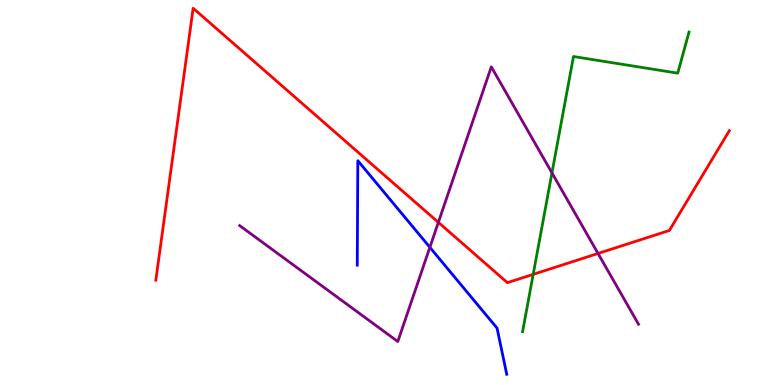[{'lines': ['blue', 'red'], 'intersections': []}, {'lines': ['green', 'red'], 'intersections': [{'x': 6.88, 'y': 2.87}]}, {'lines': ['purple', 'red'], 'intersections': [{'x': 5.66, 'y': 4.22}, {'x': 7.72, 'y': 3.42}]}, {'lines': ['blue', 'green'], 'intersections': []}, {'lines': ['blue', 'purple'], 'intersections': [{'x': 5.55, 'y': 3.58}]}, {'lines': ['green', 'purple'], 'intersections': [{'x': 7.12, 'y': 5.51}]}]